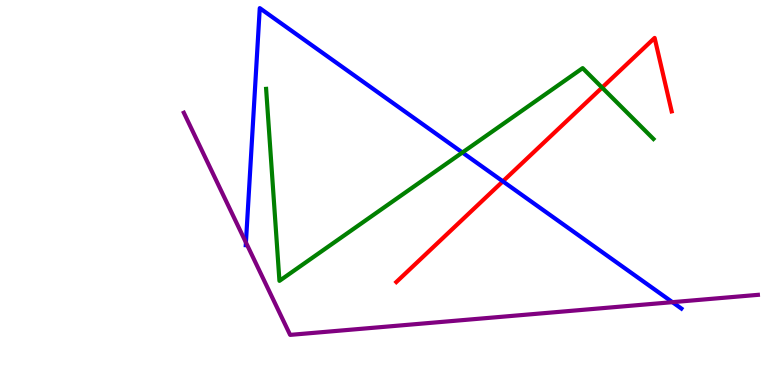[{'lines': ['blue', 'red'], 'intersections': [{'x': 6.49, 'y': 5.29}]}, {'lines': ['green', 'red'], 'intersections': [{'x': 7.77, 'y': 7.73}]}, {'lines': ['purple', 'red'], 'intersections': []}, {'lines': ['blue', 'green'], 'intersections': [{'x': 5.97, 'y': 6.04}]}, {'lines': ['blue', 'purple'], 'intersections': [{'x': 3.17, 'y': 3.7}, {'x': 8.68, 'y': 2.15}]}, {'lines': ['green', 'purple'], 'intersections': []}]